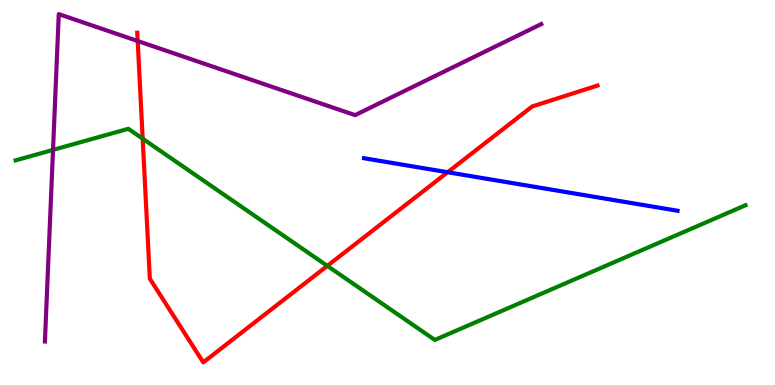[{'lines': ['blue', 'red'], 'intersections': [{'x': 5.78, 'y': 5.53}]}, {'lines': ['green', 'red'], 'intersections': [{'x': 1.84, 'y': 6.4}, {'x': 4.22, 'y': 3.09}]}, {'lines': ['purple', 'red'], 'intersections': [{'x': 1.78, 'y': 8.93}]}, {'lines': ['blue', 'green'], 'intersections': []}, {'lines': ['blue', 'purple'], 'intersections': []}, {'lines': ['green', 'purple'], 'intersections': [{'x': 0.684, 'y': 6.11}]}]